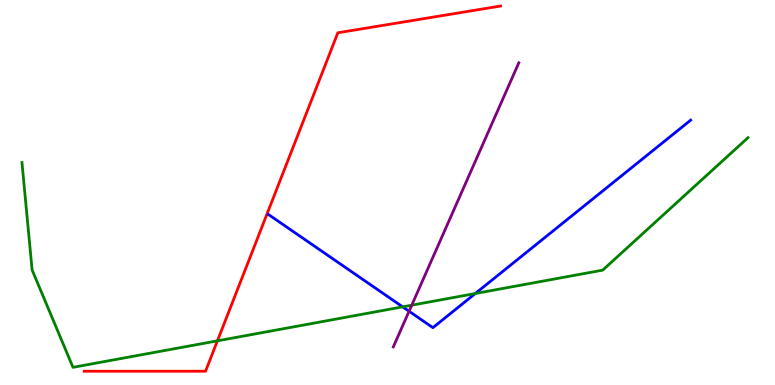[{'lines': ['blue', 'red'], 'intersections': []}, {'lines': ['green', 'red'], 'intersections': [{'x': 2.81, 'y': 1.15}]}, {'lines': ['purple', 'red'], 'intersections': []}, {'lines': ['blue', 'green'], 'intersections': [{'x': 5.2, 'y': 2.03}, {'x': 6.13, 'y': 2.38}]}, {'lines': ['blue', 'purple'], 'intersections': [{'x': 5.28, 'y': 1.92}]}, {'lines': ['green', 'purple'], 'intersections': [{'x': 5.31, 'y': 2.07}]}]